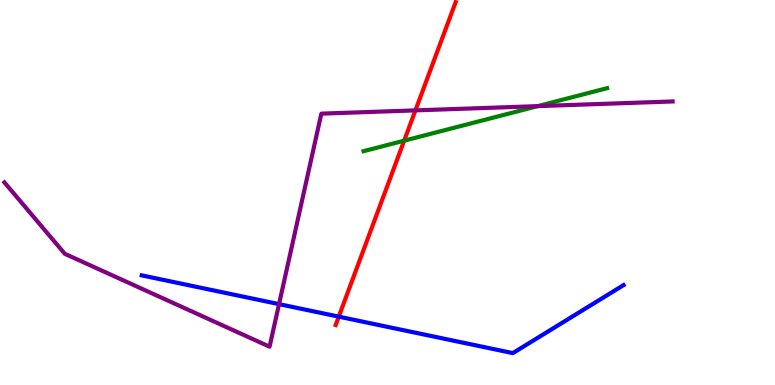[{'lines': ['blue', 'red'], 'intersections': [{'x': 4.37, 'y': 1.78}]}, {'lines': ['green', 'red'], 'intersections': [{'x': 5.22, 'y': 6.35}]}, {'lines': ['purple', 'red'], 'intersections': [{'x': 5.36, 'y': 7.13}]}, {'lines': ['blue', 'green'], 'intersections': []}, {'lines': ['blue', 'purple'], 'intersections': [{'x': 3.6, 'y': 2.1}]}, {'lines': ['green', 'purple'], 'intersections': [{'x': 6.94, 'y': 7.24}]}]